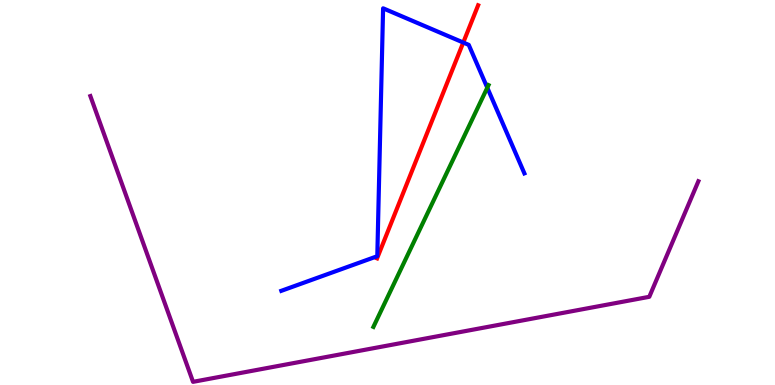[{'lines': ['blue', 'red'], 'intersections': [{'x': 5.98, 'y': 8.9}]}, {'lines': ['green', 'red'], 'intersections': []}, {'lines': ['purple', 'red'], 'intersections': []}, {'lines': ['blue', 'green'], 'intersections': [{'x': 6.29, 'y': 7.72}]}, {'lines': ['blue', 'purple'], 'intersections': []}, {'lines': ['green', 'purple'], 'intersections': []}]